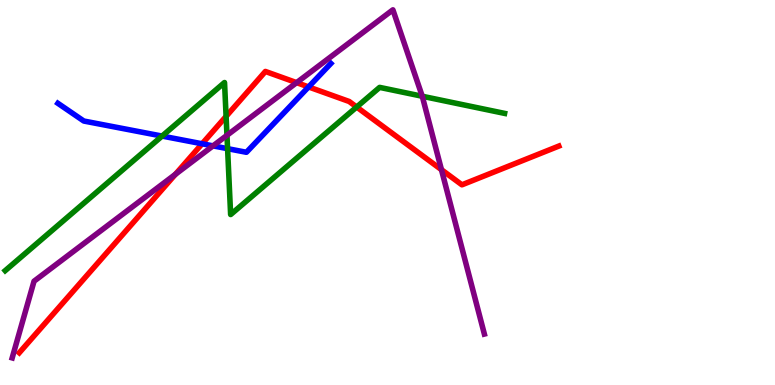[{'lines': ['blue', 'red'], 'intersections': [{'x': 2.61, 'y': 6.27}, {'x': 3.98, 'y': 7.74}]}, {'lines': ['green', 'red'], 'intersections': [{'x': 2.92, 'y': 6.98}, {'x': 4.6, 'y': 7.22}]}, {'lines': ['purple', 'red'], 'intersections': [{'x': 2.26, 'y': 5.47}, {'x': 3.83, 'y': 7.85}, {'x': 5.7, 'y': 5.59}]}, {'lines': ['blue', 'green'], 'intersections': [{'x': 2.09, 'y': 6.47}, {'x': 2.94, 'y': 6.14}]}, {'lines': ['blue', 'purple'], 'intersections': [{'x': 2.75, 'y': 6.21}]}, {'lines': ['green', 'purple'], 'intersections': [{'x': 2.93, 'y': 6.49}, {'x': 5.45, 'y': 7.5}]}]